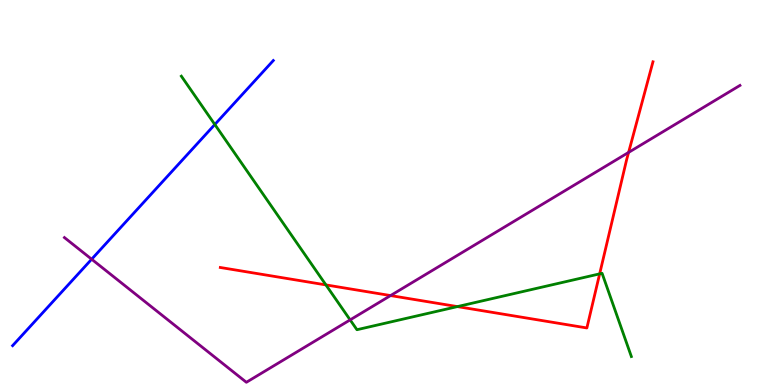[{'lines': ['blue', 'red'], 'intersections': []}, {'lines': ['green', 'red'], 'intersections': [{'x': 4.21, 'y': 2.6}, {'x': 5.9, 'y': 2.04}, {'x': 7.74, 'y': 2.89}]}, {'lines': ['purple', 'red'], 'intersections': [{'x': 5.04, 'y': 2.32}, {'x': 8.11, 'y': 6.04}]}, {'lines': ['blue', 'green'], 'intersections': [{'x': 2.77, 'y': 6.77}]}, {'lines': ['blue', 'purple'], 'intersections': [{'x': 1.18, 'y': 3.27}]}, {'lines': ['green', 'purple'], 'intersections': [{'x': 4.52, 'y': 1.69}]}]